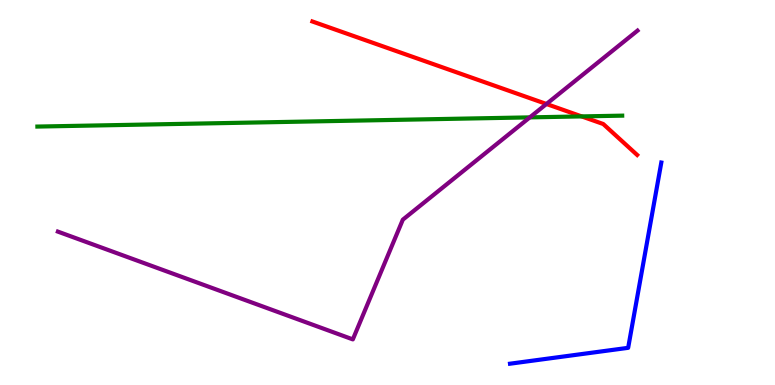[{'lines': ['blue', 'red'], 'intersections': []}, {'lines': ['green', 'red'], 'intersections': [{'x': 7.51, 'y': 6.98}]}, {'lines': ['purple', 'red'], 'intersections': [{'x': 7.05, 'y': 7.3}]}, {'lines': ['blue', 'green'], 'intersections': []}, {'lines': ['blue', 'purple'], 'intersections': []}, {'lines': ['green', 'purple'], 'intersections': [{'x': 6.84, 'y': 6.95}]}]